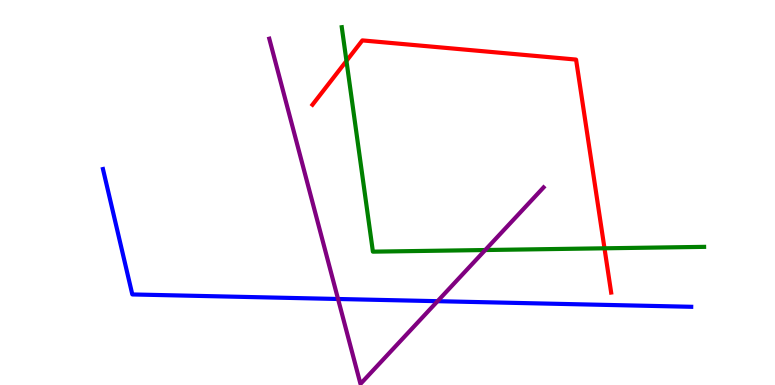[{'lines': ['blue', 'red'], 'intersections': []}, {'lines': ['green', 'red'], 'intersections': [{'x': 4.47, 'y': 8.42}, {'x': 7.8, 'y': 3.55}]}, {'lines': ['purple', 'red'], 'intersections': []}, {'lines': ['blue', 'green'], 'intersections': []}, {'lines': ['blue', 'purple'], 'intersections': [{'x': 4.36, 'y': 2.23}, {'x': 5.65, 'y': 2.18}]}, {'lines': ['green', 'purple'], 'intersections': [{'x': 6.26, 'y': 3.51}]}]